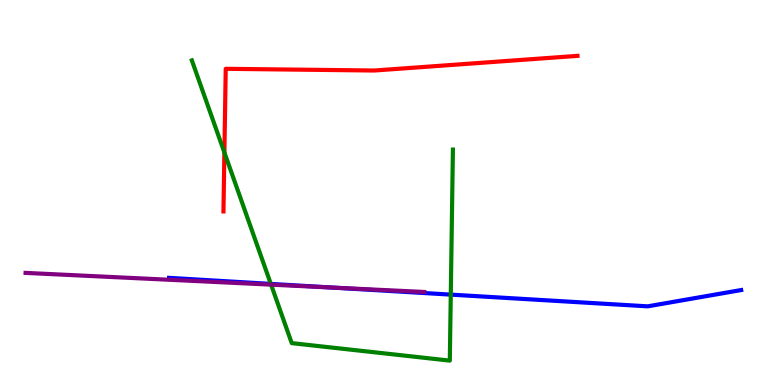[{'lines': ['blue', 'red'], 'intersections': []}, {'lines': ['green', 'red'], 'intersections': [{'x': 2.9, 'y': 6.04}]}, {'lines': ['purple', 'red'], 'intersections': []}, {'lines': ['blue', 'green'], 'intersections': [{'x': 3.49, 'y': 2.63}, {'x': 5.82, 'y': 2.35}]}, {'lines': ['blue', 'purple'], 'intersections': [{'x': 4.29, 'y': 2.53}]}, {'lines': ['green', 'purple'], 'intersections': [{'x': 3.5, 'y': 2.61}]}]